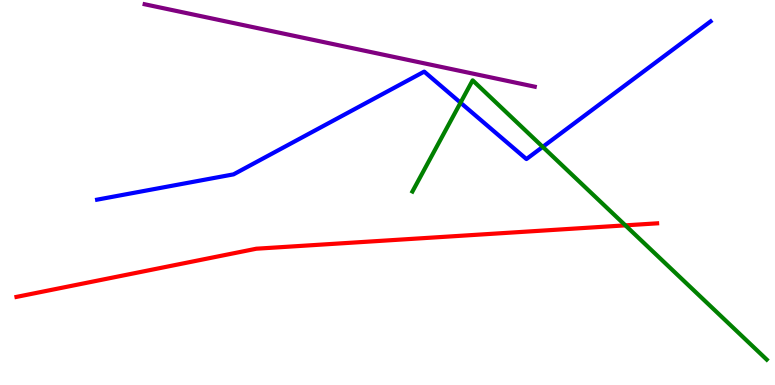[{'lines': ['blue', 'red'], 'intersections': []}, {'lines': ['green', 'red'], 'intersections': [{'x': 8.07, 'y': 4.15}]}, {'lines': ['purple', 'red'], 'intersections': []}, {'lines': ['blue', 'green'], 'intersections': [{'x': 5.94, 'y': 7.33}, {'x': 7.0, 'y': 6.18}]}, {'lines': ['blue', 'purple'], 'intersections': []}, {'lines': ['green', 'purple'], 'intersections': []}]